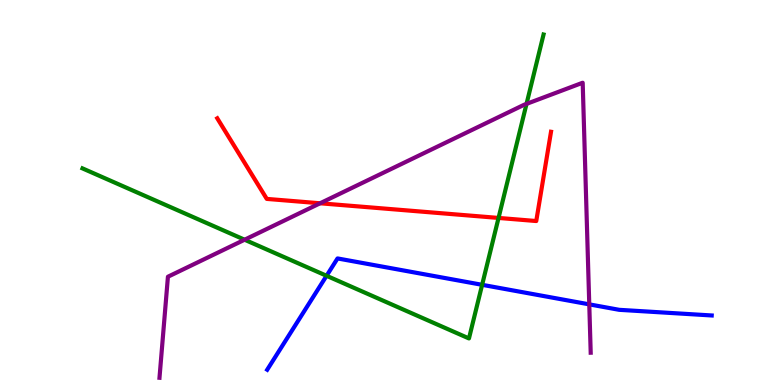[{'lines': ['blue', 'red'], 'intersections': []}, {'lines': ['green', 'red'], 'intersections': [{'x': 6.43, 'y': 4.34}]}, {'lines': ['purple', 'red'], 'intersections': [{'x': 4.13, 'y': 4.72}]}, {'lines': ['blue', 'green'], 'intersections': [{'x': 4.21, 'y': 2.84}, {'x': 6.22, 'y': 2.6}]}, {'lines': ['blue', 'purple'], 'intersections': [{'x': 7.6, 'y': 2.09}]}, {'lines': ['green', 'purple'], 'intersections': [{'x': 3.16, 'y': 3.77}, {'x': 6.79, 'y': 7.3}]}]